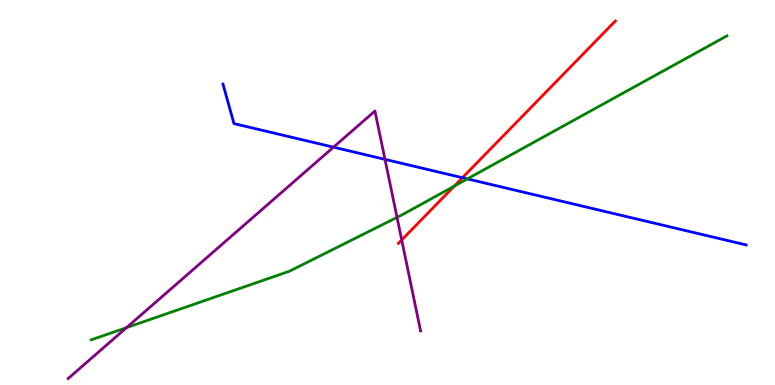[{'lines': ['blue', 'red'], 'intersections': [{'x': 5.97, 'y': 5.38}]}, {'lines': ['green', 'red'], 'intersections': [{'x': 5.86, 'y': 5.17}]}, {'lines': ['purple', 'red'], 'intersections': [{'x': 5.18, 'y': 3.77}]}, {'lines': ['blue', 'green'], 'intersections': [{'x': 6.03, 'y': 5.35}]}, {'lines': ['blue', 'purple'], 'intersections': [{'x': 4.3, 'y': 6.18}, {'x': 4.97, 'y': 5.86}]}, {'lines': ['green', 'purple'], 'intersections': [{'x': 1.63, 'y': 1.49}, {'x': 5.12, 'y': 4.35}]}]